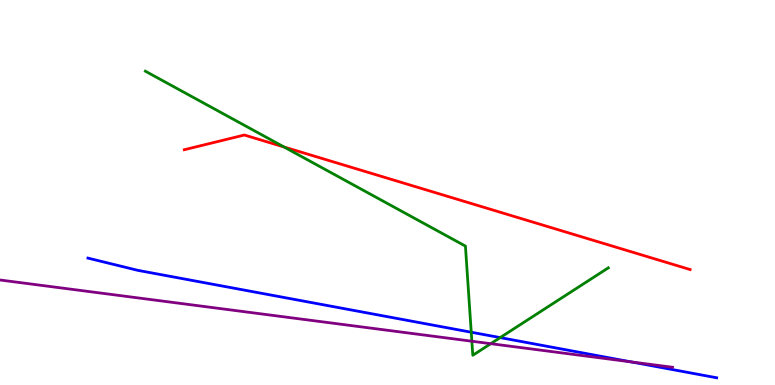[{'lines': ['blue', 'red'], 'intersections': []}, {'lines': ['green', 'red'], 'intersections': [{'x': 3.67, 'y': 6.18}]}, {'lines': ['purple', 'red'], 'intersections': []}, {'lines': ['blue', 'green'], 'intersections': [{'x': 6.08, 'y': 1.37}, {'x': 6.45, 'y': 1.23}]}, {'lines': ['blue', 'purple'], 'intersections': [{'x': 8.14, 'y': 0.6}]}, {'lines': ['green', 'purple'], 'intersections': [{'x': 6.09, 'y': 1.14}, {'x': 6.33, 'y': 1.07}]}]